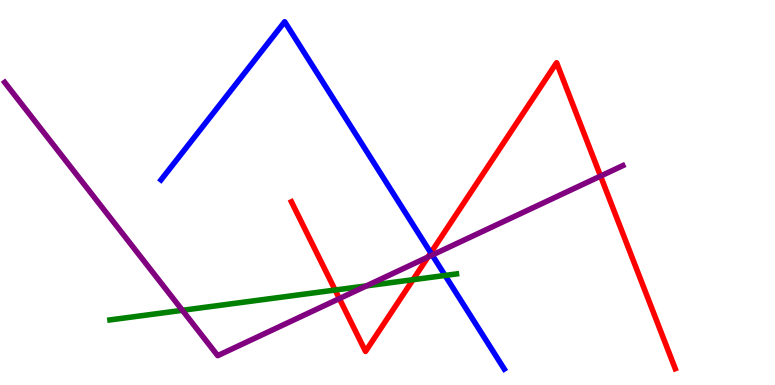[{'lines': ['blue', 'red'], 'intersections': [{'x': 5.56, 'y': 3.43}]}, {'lines': ['green', 'red'], 'intersections': [{'x': 4.32, 'y': 2.47}, {'x': 5.33, 'y': 2.73}]}, {'lines': ['purple', 'red'], 'intersections': [{'x': 4.38, 'y': 2.24}, {'x': 5.52, 'y': 3.33}, {'x': 7.75, 'y': 5.43}]}, {'lines': ['blue', 'green'], 'intersections': [{'x': 5.74, 'y': 2.85}]}, {'lines': ['blue', 'purple'], 'intersections': [{'x': 5.58, 'y': 3.38}]}, {'lines': ['green', 'purple'], 'intersections': [{'x': 2.35, 'y': 1.94}, {'x': 4.73, 'y': 2.57}]}]